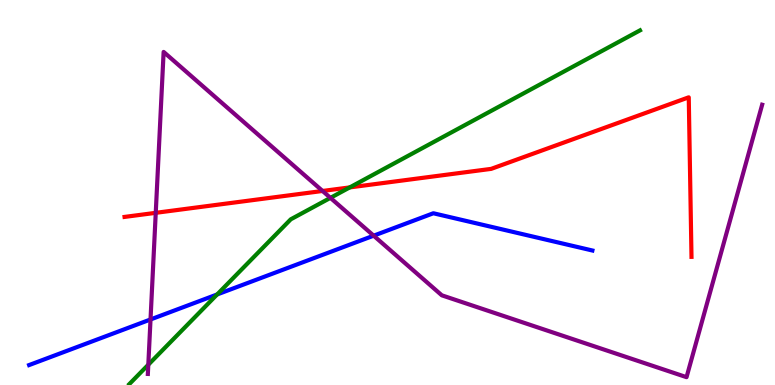[{'lines': ['blue', 'red'], 'intersections': []}, {'lines': ['green', 'red'], 'intersections': [{'x': 4.51, 'y': 5.13}]}, {'lines': ['purple', 'red'], 'intersections': [{'x': 2.01, 'y': 4.47}, {'x': 4.16, 'y': 5.04}]}, {'lines': ['blue', 'green'], 'intersections': [{'x': 2.8, 'y': 2.35}]}, {'lines': ['blue', 'purple'], 'intersections': [{'x': 1.94, 'y': 1.7}, {'x': 4.82, 'y': 3.88}]}, {'lines': ['green', 'purple'], 'intersections': [{'x': 1.91, 'y': 0.527}, {'x': 4.26, 'y': 4.86}]}]